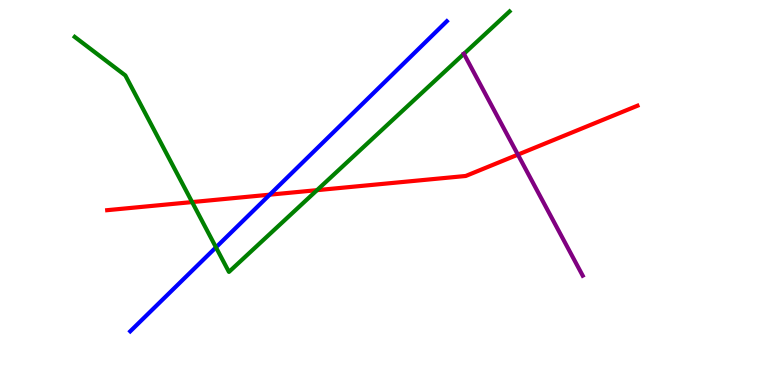[{'lines': ['blue', 'red'], 'intersections': [{'x': 3.48, 'y': 4.94}]}, {'lines': ['green', 'red'], 'intersections': [{'x': 2.48, 'y': 4.75}, {'x': 4.09, 'y': 5.06}]}, {'lines': ['purple', 'red'], 'intersections': [{'x': 6.68, 'y': 5.98}]}, {'lines': ['blue', 'green'], 'intersections': [{'x': 2.79, 'y': 3.58}]}, {'lines': ['blue', 'purple'], 'intersections': []}, {'lines': ['green', 'purple'], 'intersections': [{'x': 5.99, 'y': 8.6}]}]